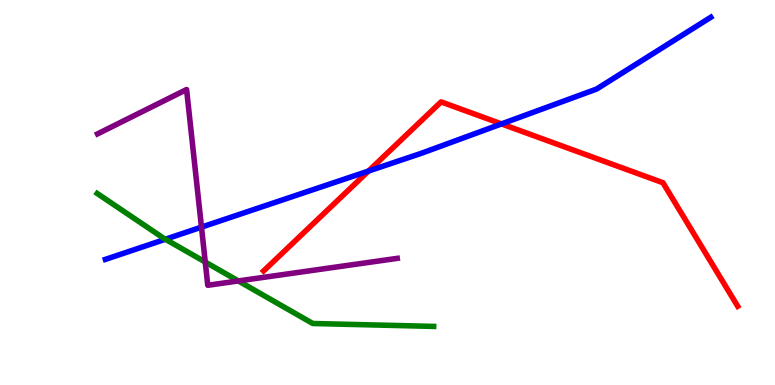[{'lines': ['blue', 'red'], 'intersections': [{'x': 4.75, 'y': 5.56}, {'x': 6.47, 'y': 6.78}]}, {'lines': ['green', 'red'], 'intersections': []}, {'lines': ['purple', 'red'], 'intersections': []}, {'lines': ['blue', 'green'], 'intersections': [{'x': 2.13, 'y': 3.79}]}, {'lines': ['blue', 'purple'], 'intersections': [{'x': 2.6, 'y': 4.1}]}, {'lines': ['green', 'purple'], 'intersections': [{'x': 2.65, 'y': 3.19}, {'x': 3.08, 'y': 2.7}]}]